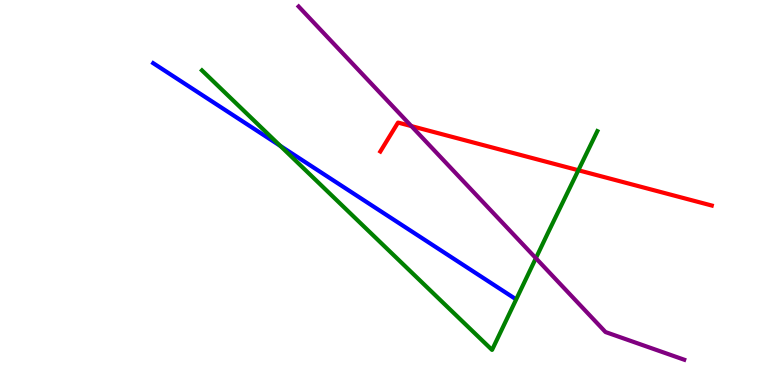[{'lines': ['blue', 'red'], 'intersections': []}, {'lines': ['green', 'red'], 'intersections': [{'x': 7.46, 'y': 5.58}]}, {'lines': ['purple', 'red'], 'intersections': [{'x': 5.31, 'y': 6.72}]}, {'lines': ['blue', 'green'], 'intersections': [{'x': 3.62, 'y': 6.21}]}, {'lines': ['blue', 'purple'], 'intersections': []}, {'lines': ['green', 'purple'], 'intersections': [{'x': 6.91, 'y': 3.29}]}]